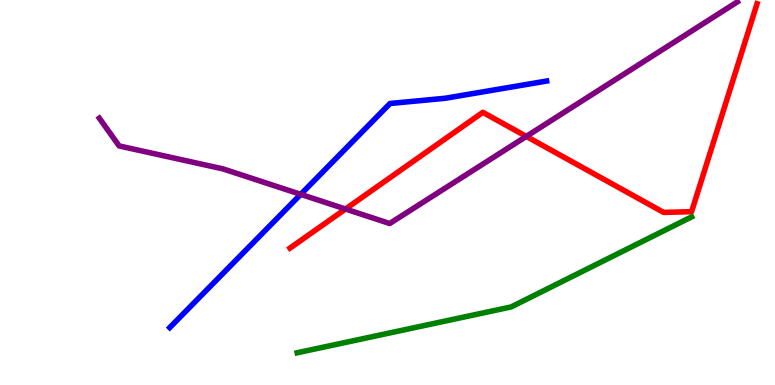[{'lines': ['blue', 'red'], 'intersections': []}, {'lines': ['green', 'red'], 'intersections': []}, {'lines': ['purple', 'red'], 'intersections': [{'x': 4.46, 'y': 4.57}, {'x': 6.79, 'y': 6.46}]}, {'lines': ['blue', 'green'], 'intersections': []}, {'lines': ['blue', 'purple'], 'intersections': [{'x': 3.88, 'y': 4.95}]}, {'lines': ['green', 'purple'], 'intersections': []}]